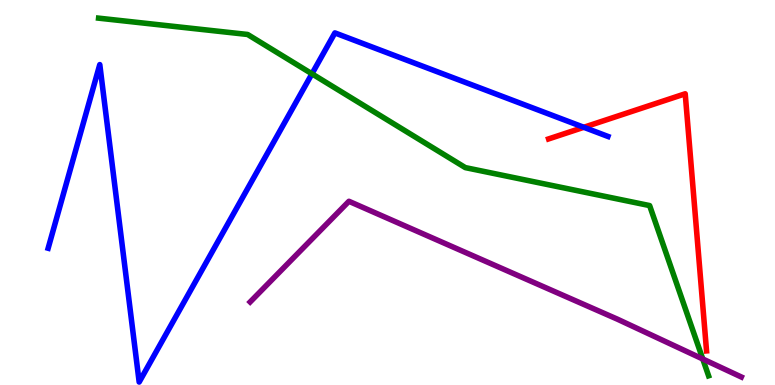[{'lines': ['blue', 'red'], 'intersections': [{'x': 7.53, 'y': 6.69}]}, {'lines': ['green', 'red'], 'intersections': []}, {'lines': ['purple', 'red'], 'intersections': []}, {'lines': ['blue', 'green'], 'intersections': [{'x': 4.03, 'y': 8.08}]}, {'lines': ['blue', 'purple'], 'intersections': []}, {'lines': ['green', 'purple'], 'intersections': [{'x': 9.07, 'y': 0.675}]}]